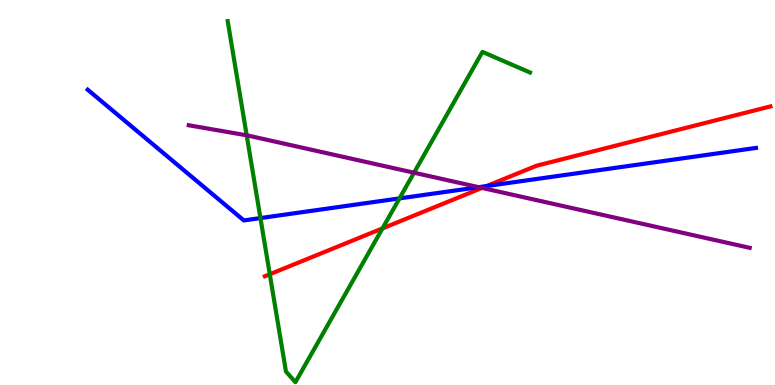[{'lines': ['blue', 'red'], 'intersections': [{'x': 6.28, 'y': 5.17}]}, {'lines': ['green', 'red'], 'intersections': [{'x': 3.48, 'y': 2.88}, {'x': 4.94, 'y': 4.07}]}, {'lines': ['purple', 'red'], 'intersections': [{'x': 6.22, 'y': 5.12}]}, {'lines': ['blue', 'green'], 'intersections': [{'x': 3.36, 'y': 4.34}, {'x': 5.15, 'y': 4.85}]}, {'lines': ['blue', 'purple'], 'intersections': [{'x': 6.18, 'y': 5.14}]}, {'lines': ['green', 'purple'], 'intersections': [{'x': 3.18, 'y': 6.49}, {'x': 5.34, 'y': 5.51}]}]